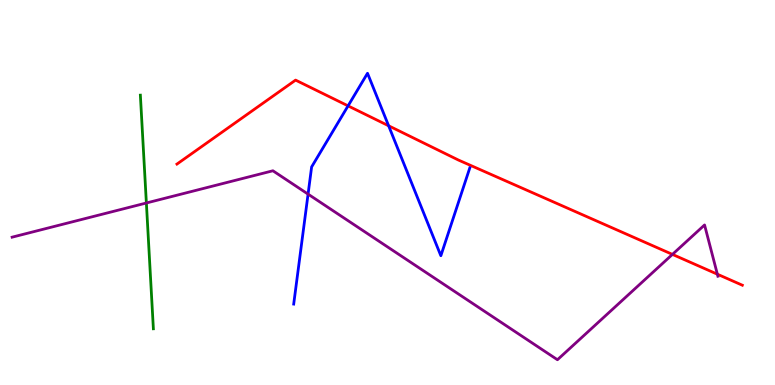[{'lines': ['blue', 'red'], 'intersections': [{'x': 4.49, 'y': 7.25}, {'x': 5.01, 'y': 6.73}]}, {'lines': ['green', 'red'], 'intersections': []}, {'lines': ['purple', 'red'], 'intersections': [{'x': 8.68, 'y': 3.39}, {'x': 9.26, 'y': 2.88}]}, {'lines': ['blue', 'green'], 'intersections': []}, {'lines': ['blue', 'purple'], 'intersections': [{'x': 3.98, 'y': 4.96}]}, {'lines': ['green', 'purple'], 'intersections': [{'x': 1.89, 'y': 4.73}]}]